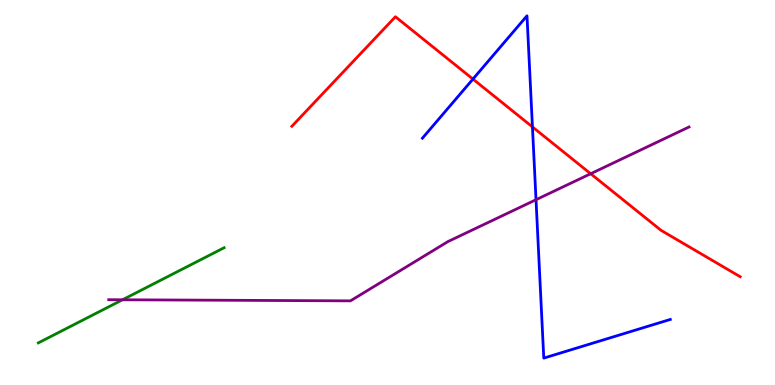[{'lines': ['blue', 'red'], 'intersections': [{'x': 6.1, 'y': 7.95}, {'x': 6.87, 'y': 6.7}]}, {'lines': ['green', 'red'], 'intersections': []}, {'lines': ['purple', 'red'], 'intersections': [{'x': 7.62, 'y': 5.49}]}, {'lines': ['blue', 'green'], 'intersections': []}, {'lines': ['blue', 'purple'], 'intersections': [{'x': 6.92, 'y': 4.81}]}, {'lines': ['green', 'purple'], 'intersections': [{'x': 1.58, 'y': 2.21}]}]